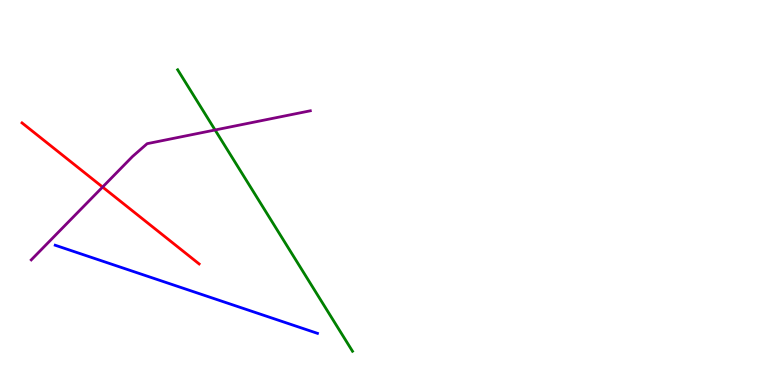[{'lines': ['blue', 'red'], 'intersections': []}, {'lines': ['green', 'red'], 'intersections': []}, {'lines': ['purple', 'red'], 'intersections': [{'x': 1.32, 'y': 5.14}]}, {'lines': ['blue', 'green'], 'intersections': []}, {'lines': ['blue', 'purple'], 'intersections': []}, {'lines': ['green', 'purple'], 'intersections': [{'x': 2.78, 'y': 6.62}]}]